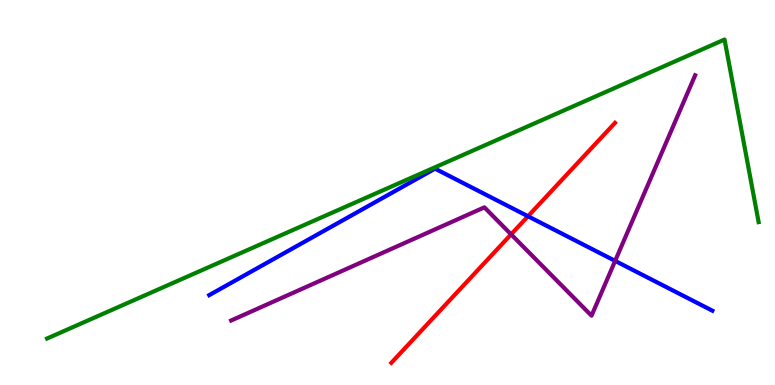[{'lines': ['blue', 'red'], 'intersections': [{'x': 6.81, 'y': 4.38}]}, {'lines': ['green', 'red'], 'intersections': []}, {'lines': ['purple', 'red'], 'intersections': [{'x': 6.59, 'y': 3.91}]}, {'lines': ['blue', 'green'], 'intersections': []}, {'lines': ['blue', 'purple'], 'intersections': [{'x': 7.94, 'y': 3.22}]}, {'lines': ['green', 'purple'], 'intersections': []}]